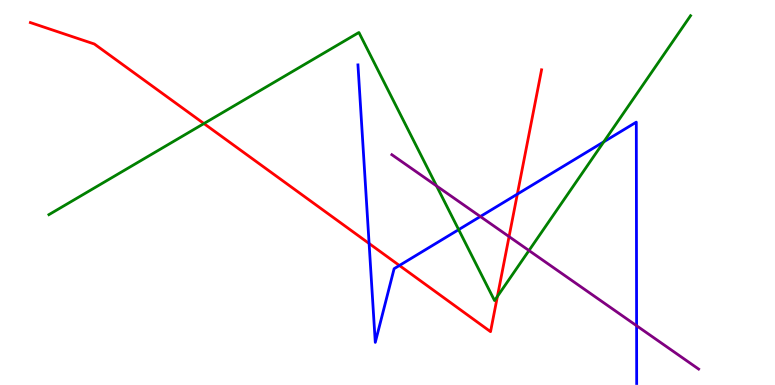[{'lines': ['blue', 'red'], 'intersections': [{'x': 4.76, 'y': 3.68}, {'x': 5.15, 'y': 3.1}, {'x': 6.68, 'y': 4.96}]}, {'lines': ['green', 'red'], 'intersections': [{'x': 2.63, 'y': 6.79}, {'x': 6.42, 'y': 2.3}]}, {'lines': ['purple', 'red'], 'intersections': [{'x': 6.57, 'y': 3.85}]}, {'lines': ['blue', 'green'], 'intersections': [{'x': 5.92, 'y': 4.04}, {'x': 7.79, 'y': 6.32}]}, {'lines': ['blue', 'purple'], 'intersections': [{'x': 6.2, 'y': 4.38}, {'x': 8.21, 'y': 1.54}]}, {'lines': ['green', 'purple'], 'intersections': [{'x': 5.63, 'y': 5.17}, {'x': 6.83, 'y': 3.49}]}]